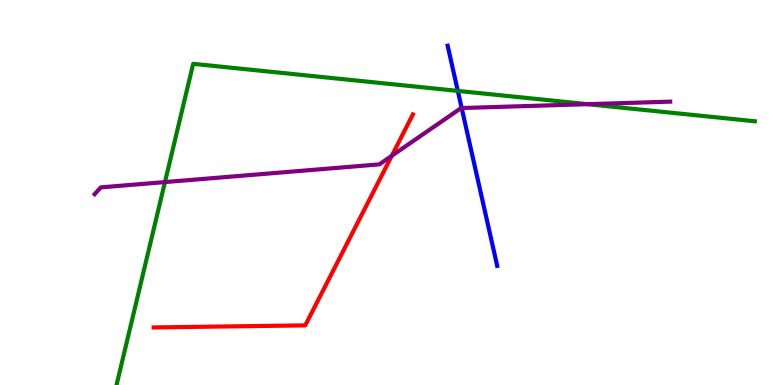[{'lines': ['blue', 'red'], 'intersections': []}, {'lines': ['green', 'red'], 'intersections': []}, {'lines': ['purple', 'red'], 'intersections': [{'x': 5.06, 'y': 5.95}]}, {'lines': ['blue', 'green'], 'intersections': [{'x': 5.91, 'y': 7.64}]}, {'lines': ['blue', 'purple'], 'intersections': [{'x': 5.96, 'y': 7.19}]}, {'lines': ['green', 'purple'], 'intersections': [{'x': 2.13, 'y': 5.27}, {'x': 7.58, 'y': 7.29}]}]